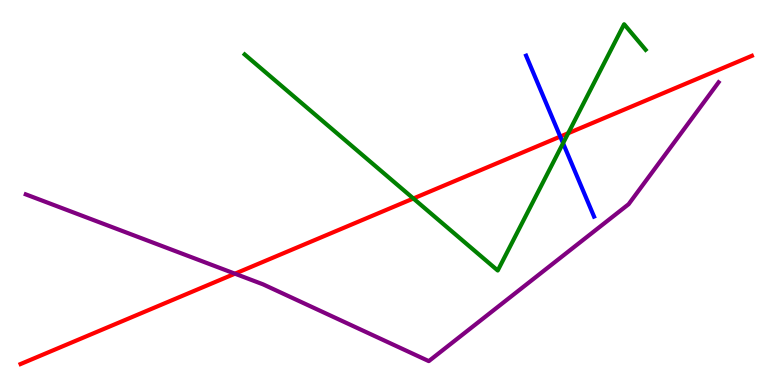[{'lines': ['blue', 'red'], 'intersections': [{'x': 7.23, 'y': 6.45}]}, {'lines': ['green', 'red'], 'intersections': [{'x': 5.33, 'y': 4.84}, {'x': 7.33, 'y': 6.54}]}, {'lines': ['purple', 'red'], 'intersections': [{'x': 3.03, 'y': 2.89}]}, {'lines': ['blue', 'green'], 'intersections': [{'x': 7.27, 'y': 6.28}]}, {'lines': ['blue', 'purple'], 'intersections': []}, {'lines': ['green', 'purple'], 'intersections': []}]